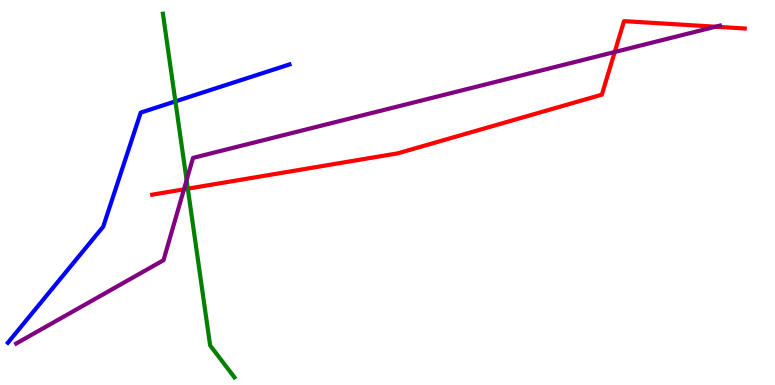[{'lines': ['blue', 'red'], 'intersections': []}, {'lines': ['green', 'red'], 'intersections': [{'x': 2.42, 'y': 5.1}]}, {'lines': ['purple', 'red'], 'intersections': [{'x': 2.37, 'y': 5.08}, {'x': 7.93, 'y': 8.65}, {'x': 9.23, 'y': 9.31}]}, {'lines': ['blue', 'green'], 'intersections': [{'x': 2.26, 'y': 7.37}]}, {'lines': ['blue', 'purple'], 'intersections': []}, {'lines': ['green', 'purple'], 'intersections': [{'x': 2.41, 'y': 5.32}]}]